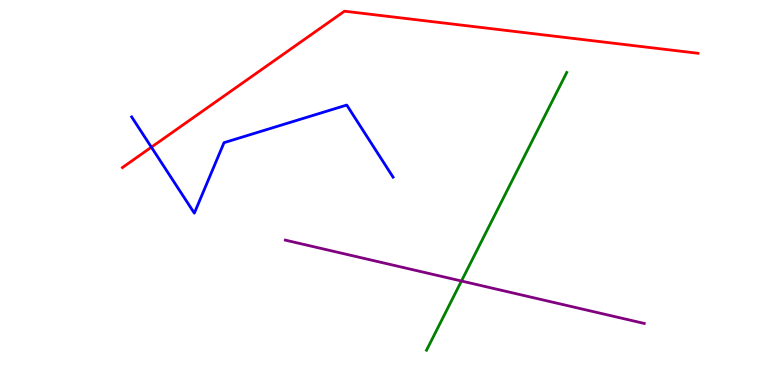[{'lines': ['blue', 'red'], 'intersections': [{'x': 1.95, 'y': 6.18}]}, {'lines': ['green', 'red'], 'intersections': []}, {'lines': ['purple', 'red'], 'intersections': []}, {'lines': ['blue', 'green'], 'intersections': []}, {'lines': ['blue', 'purple'], 'intersections': []}, {'lines': ['green', 'purple'], 'intersections': [{'x': 5.95, 'y': 2.7}]}]